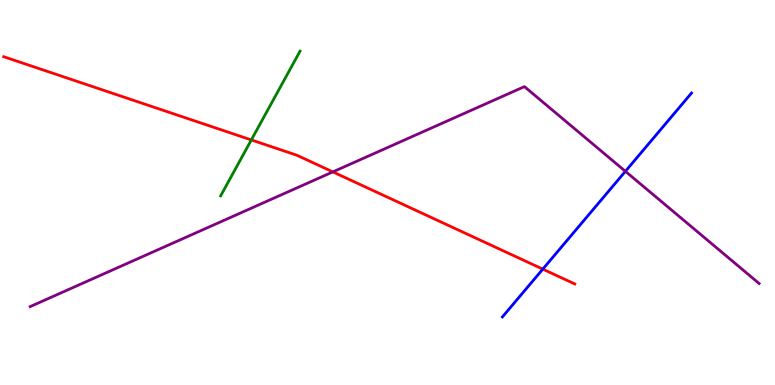[{'lines': ['blue', 'red'], 'intersections': [{'x': 7.0, 'y': 3.01}]}, {'lines': ['green', 'red'], 'intersections': [{'x': 3.24, 'y': 6.37}]}, {'lines': ['purple', 'red'], 'intersections': [{'x': 4.29, 'y': 5.54}]}, {'lines': ['blue', 'green'], 'intersections': []}, {'lines': ['blue', 'purple'], 'intersections': [{'x': 8.07, 'y': 5.55}]}, {'lines': ['green', 'purple'], 'intersections': []}]